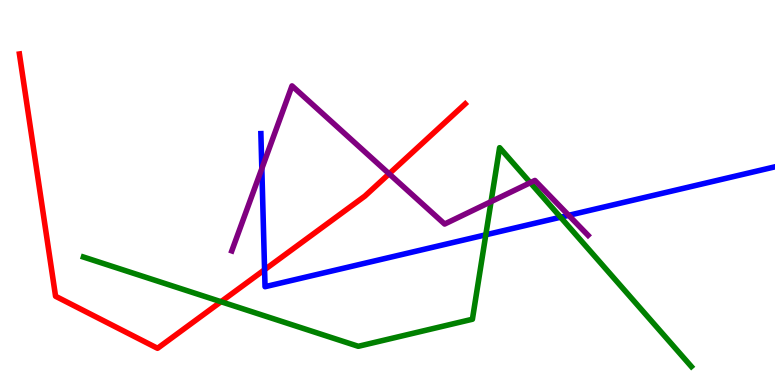[{'lines': ['blue', 'red'], 'intersections': [{'x': 3.41, 'y': 2.99}]}, {'lines': ['green', 'red'], 'intersections': [{'x': 2.85, 'y': 2.16}]}, {'lines': ['purple', 'red'], 'intersections': [{'x': 5.02, 'y': 5.49}]}, {'lines': ['blue', 'green'], 'intersections': [{'x': 6.27, 'y': 3.9}, {'x': 7.23, 'y': 4.36}]}, {'lines': ['blue', 'purple'], 'intersections': [{'x': 3.38, 'y': 5.62}, {'x': 7.34, 'y': 4.41}]}, {'lines': ['green', 'purple'], 'intersections': [{'x': 6.34, 'y': 4.76}, {'x': 6.84, 'y': 5.25}]}]